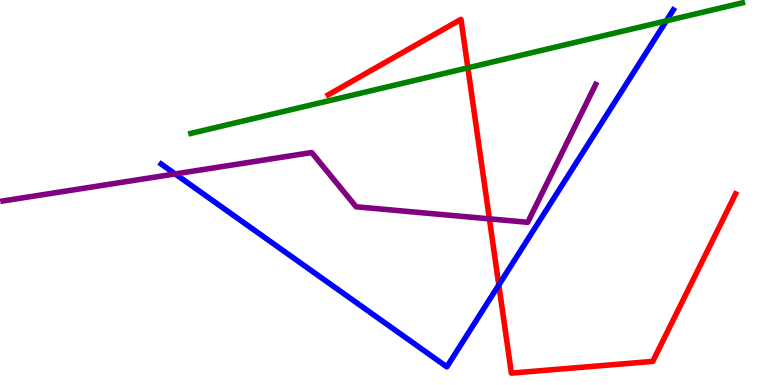[{'lines': ['blue', 'red'], 'intersections': [{'x': 6.44, 'y': 2.6}]}, {'lines': ['green', 'red'], 'intersections': [{'x': 6.04, 'y': 8.24}]}, {'lines': ['purple', 'red'], 'intersections': [{'x': 6.31, 'y': 4.32}]}, {'lines': ['blue', 'green'], 'intersections': [{'x': 8.6, 'y': 9.46}]}, {'lines': ['blue', 'purple'], 'intersections': [{'x': 2.26, 'y': 5.48}]}, {'lines': ['green', 'purple'], 'intersections': []}]